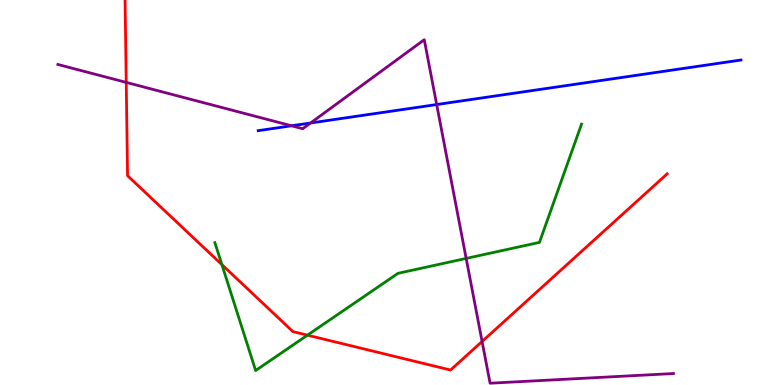[{'lines': ['blue', 'red'], 'intersections': []}, {'lines': ['green', 'red'], 'intersections': [{'x': 2.86, 'y': 3.13}, {'x': 3.97, 'y': 1.29}]}, {'lines': ['purple', 'red'], 'intersections': [{'x': 1.63, 'y': 7.86}, {'x': 6.22, 'y': 1.13}]}, {'lines': ['blue', 'green'], 'intersections': []}, {'lines': ['blue', 'purple'], 'intersections': [{'x': 3.76, 'y': 6.73}, {'x': 4.01, 'y': 6.81}, {'x': 5.63, 'y': 7.28}]}, {'lines': ['green', 'purple'], 'intersections': [{'x': 6.02, 'y': 3.29}]}]